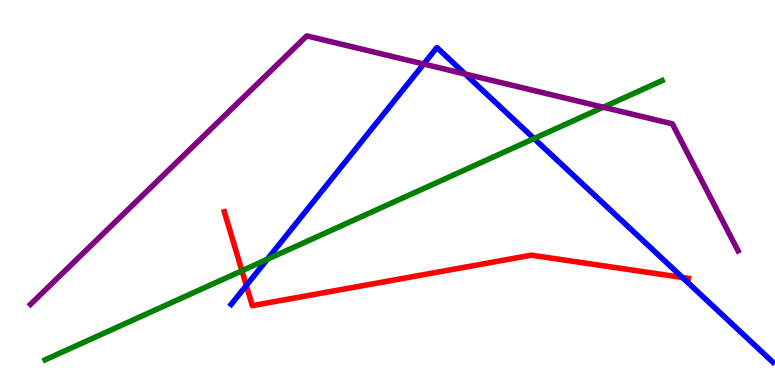[{'lines': ['blue', 'red'], 'intersections': [{'x': 3.18, 'y': 2.59}, {'x': 8.81, 'y': 2.79}]}, {'lines': ['green', 'red'], 'intersections': [{'x': 3.12, 'y': 2.97}]}, {'lines': ['purple', 'red'], 'intersections': []}, {'lines': ['blue', 'green'], 'intersections': [{'x': 3.45, 'y': 3.27}, {'x': 6.89, 'y': 6.4}]}, {'lines': ['blue', 'purple'], 'intersections': [{'x': 5.47, 'y': 8.34}, {'x': 6.0, 'y': 8.08}]}, {'lines': ['green', 'purple'], 'intersections': [{'x': 7.78, 'y': 7.21}]}]